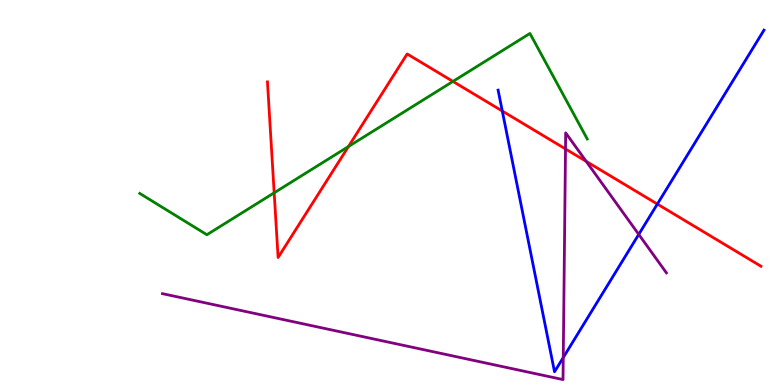[{'lines': ['blue', 'red'], 'intersections': [{'x': 6.48, 'y': 7.12}, {'x': 8.48, 'y': 4.7}]}, {'lines': ['green', 'red'], 'intersections': [{'x': 3.54, 'y': 4.99}, {'x': 4.5, 'y': 6.19}, {'x': 5.84, 'y': 7.89}]}, {'lines': ['purple', 'red'], 'intersections': [{'x': 7.3, 'y': 6.13}, {'x': 7.56, 'y': 5.81}]}, {'lines': ['blue', 'green'], 'intersections': []}, {'lines': ['blue', 'purple'], 'intersections': [{'x': 7.27, 'y': 0.713}, {'x': 8.24, 'y': 3.91}]}, {'lines': ['green', 'purple'], 'intersections': []}]